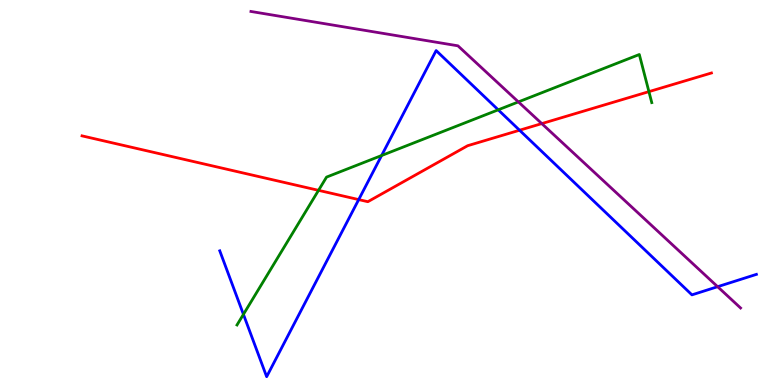[{'lines': ['blue', 'red'], 'intersections': [{'x': 4.63, 'y': 4.82}, {'x': 6.7, 'y': 6.62}]}, {'lines': ['green', 'red'], 'intersections': [{'x': 4.11, 'y': 5.06}, {'x': 8.37, 'y': 7.62}]}, {'lines': ['purple', 'red'], 'intersections': [{'x': 6.99, 'y': 6.79}]}, {'lines': ['blue', 'green'], 'intersections': [{'x': 3.14, 'y': 1.83}, {'x': 4.92, 'y': 5.96}, {'x': 6.43, 'y': 7.15}]}, {'lines': ['blue', 'purple'], 'intersections': [{'x': 9.26, 'y': 2.55}]}, {'lines': ['green', 'purple'], 'intersections': [{'x': 6.69, 'y': 7.35}]}]